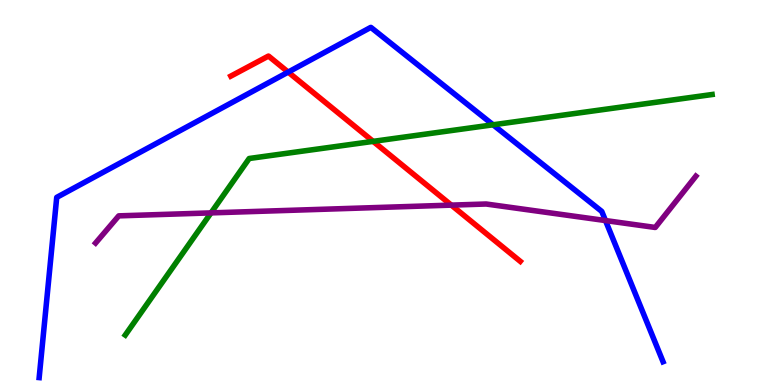[{'lines': ['blue', 'red'], 'intersections': [{'x': 3.72, 'y': 8.13}]}, {'lines': ['green', 'red'], 'intersections': [{'x': 4.81, 'y': 6.33}]}, {'lines': ['purple', 'red'], 'intersections': [{'x': 5.82, 'y': 4.67}]}, {'lines': ['blue', 'green'], 'intersections': [{'x': 6.36, 'y': 6.76}]}, {'lines': ['blue', 'purple'], 'intersections': [{'x': 7.81, 'y': 4.27}]}, {'lines': ['green', 'purple'], 'intersections': [{'x': 2.72, 'y': 4.47}]}]